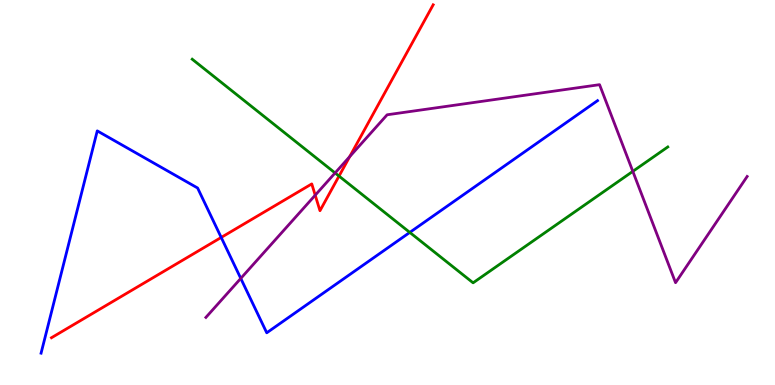[{'lines': ['blue', 'red'], 'intersections': [{'x': 2.85, 'y': 3.83}]}, {'lines': ['green', 'red'], 'intersections': [{'x': 4.37, 'y': 5.43}]}, {'lines': ['purple', 'red'], 'intersections': [{'x': 4.07, 'y': 4.93}, {'x': 4.51, 'y': 5.93}]}, {'lines': ['blue', 'green'], 'intersections': [{'x': 5.29, 'y': 3.96}]}, {'lines': ['blue', 'purple'], 'intersections': [{'x': 3.11, 'y': 2.77}]}, {'lines': ['green', 'purple'], 'intersections': [{'x': 4.32, 'y': 5.51}, {'x': 8.17, 'y': 5.55}]}]